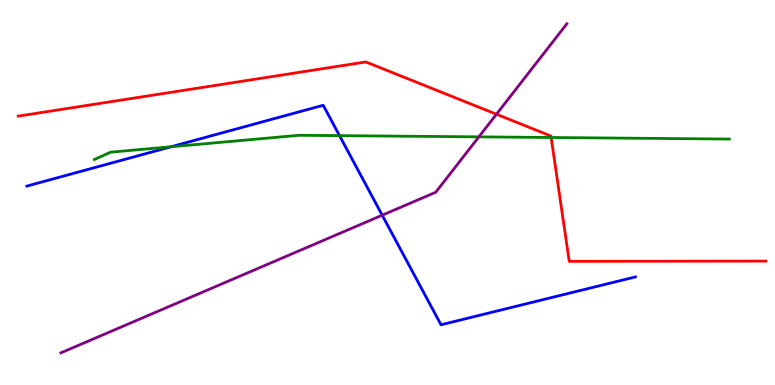[{'lines': ['blue', 'red'], 'intersections': []}, {'lines': ['green', 'red'], 'intersections': [{'x': 7.11, 'y': 6.43}]}, {'lines': ['purple', 'red'], 'intersections': [{'x': 6.41, 'y': 7.03}]}, {'lines': ['blue', 'green'], 'intersections': [{'x': 2.21, 'y': 6.19}, {'x': 4.38, 'y': 6.48}]}, {'lines': ['blue', 'purple'], 'intersections': [{'x': 4.93, 'y': 4.41}]}, {'lines': ['green', 'purple'], 'intersections': [{'x': 6.18, 'y': 6.45}]}]